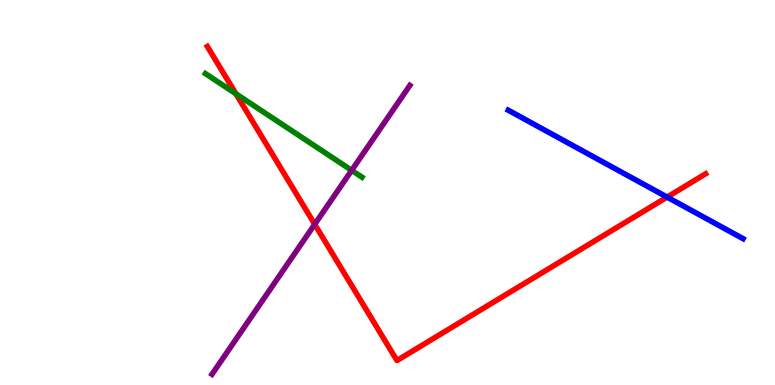[{'lines': ['blue', 'red'], 'intersections': [{'x': 8.61, 'y': 4.88}]}, {'lines': ['green', 'red'], 'intersections': [{'x': 3.04, 'y': 7.56}]}, {'lines': ['purple', 'red'], 'intersections': [{'x': 4.06, 'y': 4.17}]}, {'lines': ['blue', 'green'], 'intersections': []}, {'lines': ['blue', 'purple'], 'intersections': []}, {'lines': ['green', 'purple'], 'intersections': [{'x': 4.54, 'y': 5.58}]}]